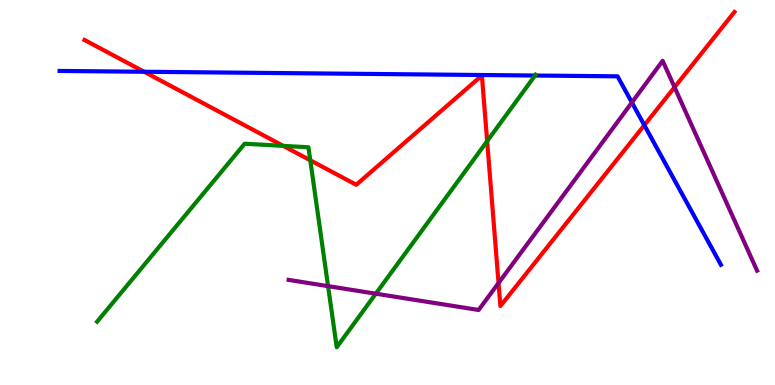[{'lines': ['blue', 'red'], 'intersections': [{'x': 1.86, 'y': 8.14}, {'x': 8.31, 'y': 6.75}]}, {'lines': ['green', 'red'], 'intersections': [{'x': 3.65, 'y': 6.21}, {'x': 4.0, 'y': 5.84}, {'x': 6.29, 'y': 6.33}]}, {'lines': ['purple', 'red'], 'intersections': [{'x': 6.43, 'y': 2.65}, {'x': 8.7, 'y': 7.73}]}, {'lines': ['blue', 'green'], 'intersections': [{'x': 6.9, 'y': 8.04}]}, {'lines': ['blue', 'purple'], 'intersections': [{'x': 8.15, 'y': 7.34}]}, {'lines': ['green', 'purple'], 'intersections': [{'x': 4.23, 'y': 2.57}, {'x': 4.85, 'y': 2.37}]}]